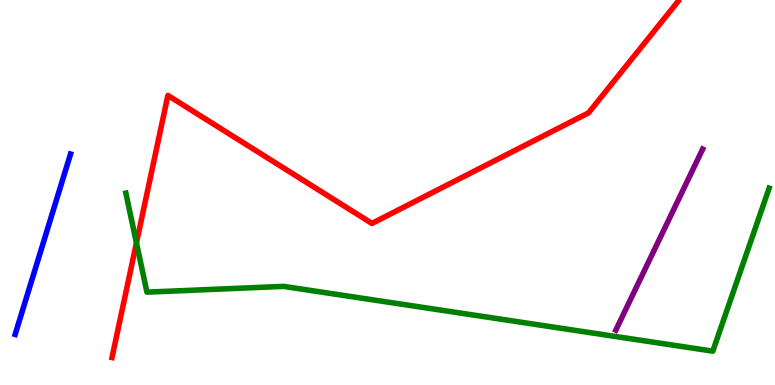[{'lines': ['blue', 'red'], 'intersections': []}, {'lines': ['green', 'red'], 'intersections': [{'x': 1.76, 'y': 3.69}]}, {'lines': ['purple', 'red'], 'intersections': []}, {'lines': ['blue', 'green'], 'intersections': []}, {'lines': ['blue', 'purple'], 'intersections': []}, {'lines': ['green', 'purple'], 'intersections': []}]